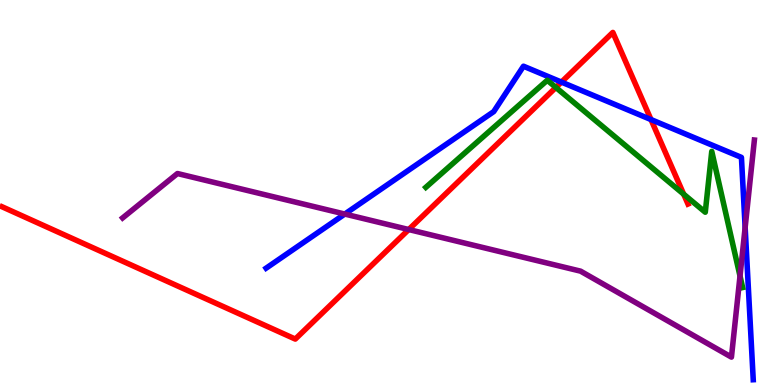[{'lines': ['blue', 'red'], 'intersections': [{'x': 7.24, 'y': 7.87}, {'x': 8.4, 'y': 6.89}]}, {'lines': ['green', 'red'], 'intersections': [{'x': 7.17, 'y': 7.73}, {'x': 8.82, 'y': 4.96}]}, {'lines': ['purple', 'red'], 'intersections': [{'x': 5.27, 'y': 4.04}]}, {'lines': ['blue', 'green'], 'intersections': []}, {'lines': ['blue', 'purple'], 'intersections': [{'x': 4.45, 'y': 4.44}, {'x': 9.61, 'y': 4.09}]}, {'lines': ['green', 'purple'], 'intersections': [{'x': 9.55, 'y': 2.83}]}]